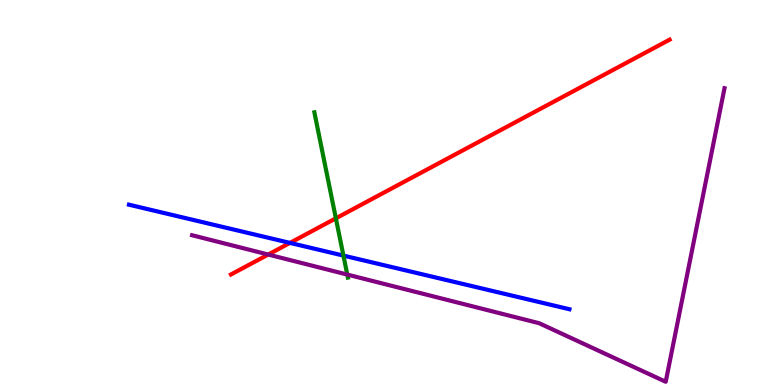[{'lines': ['blue', 'red'], 'intersections': [{'x': 3.74, 'y': 3.69}]}, {'lines': ['green', 'red'], 'intersections': [{'x': 4.33, 'y': 4.33}]}, {'lines': ['purple', 'red'], 'intersections': [{'x': 3.46, 'y': 3.39}]}, {'lines': ['blue', 'green'], 'intersections': [{'x': 4.43, 'y': 3.36}]}, {'lines': ['blue', 'purple'], 'intersections': []}, {'lines': ['green', 'purple'], 'intersections': [{'x': 4.48, 'y': 2.87}]}]